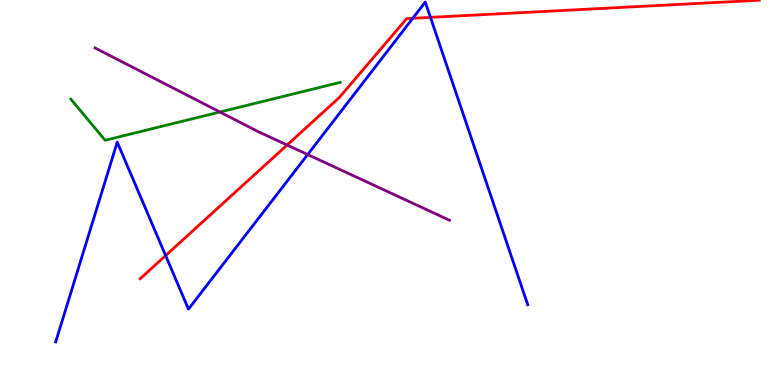[{'lines': ['blue', 'red'], 'intersections': [{'x': 2.14, 'y': 3.36}, {'x': 5.33, 'y': 9.52}, {'x': 5.55, 'y': 9.55}]}, {'lines': ['green', 'red'], 'intersections': []}, {'lines': ['purple', 'red'], 'intersections': [{'x': 3.7, 'y': 6.23}]}, {'lines': ['blue', 'green'], 'intersections': []}, {'lines': ['blue', 'purple'], 'intersections': [{'x': 3.97, 'y': 5.99}]}, {'lines': ['green', 'purple'], 'intersections': [{'x': 2.84, 'y': 7.09}]}]